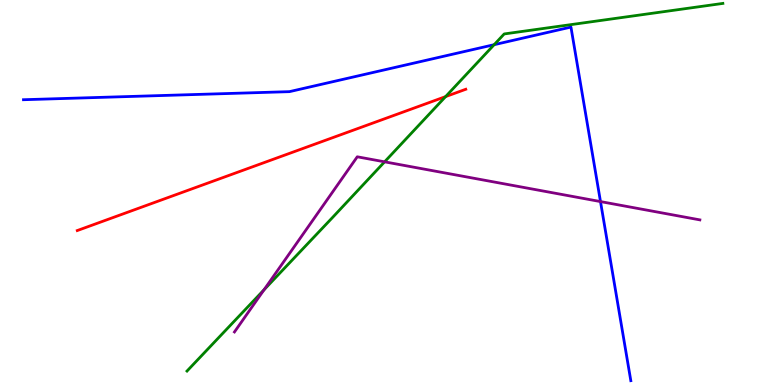[{'lines': ['blue', 'red'], 'intersections': []}, {'lines': ['green', 'red'], 'intersections': [{'x': 5.75, 'y': 7.49}]}, {'lines': ['purple', 'red'], 'intersections': []}, {'lines': ['blue', 'green'], 'intersections': [{'x': 6.38, 'y': 8.84}]}, {'lines': ['blue', 'purple'], 'intersections': [{'x': 7.75, 'y': 4.76}]}, {'lines': ['green', 'purple'], 'intersections': [{'x': 3.41, 'y': 2.47}, {'x': 4.96, 'y': 5.8}]}]